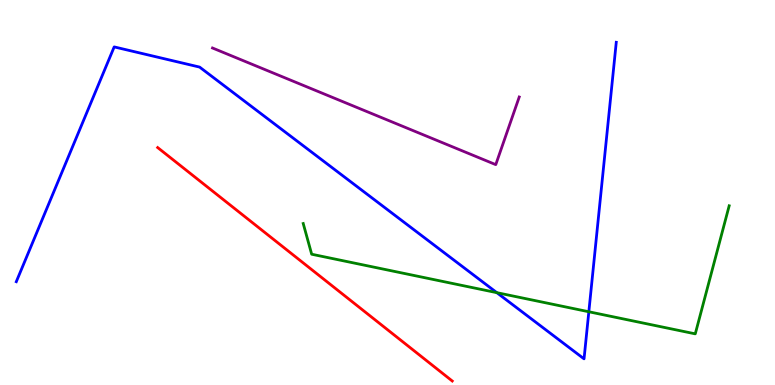[{'lines': ['blue', 'red'], 'intersections': []}, {'lines': ['green', 'red'], 'intersections': []}, {'lines': ['purple', 'red'], 'intersections': []}, {'lines': ['blue', 'green'], 'intersections': [{'x': 6.41, 'y': 2.4}, {'x': 7.6, 'y': 1.9}]}, {'lines': ['blue', 'purple'], 'intersections': []}, {'lines': ['green', 'purple'], 'intersections': []}]